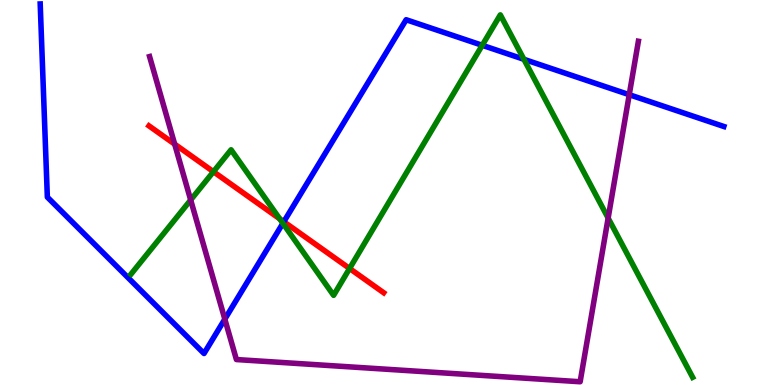[{'lines': ['blue', 'red'], 'intersections': [{'x': 3.66, 'y': 4.24}]}, {'lines': ['green', 'red'], 'intersections': [{'x': 2.75, 'y': 5.54}, {'x': 3.61, 'y': 4.32}, {'x': 4.51, 'y': 3.03}]}, {'lines': ['purple', 'red'], 'intersections': [{'x': 2.25, 'y': 6.26}]}, {'lines': ['blue', 'green'], 'intersections': [{'x': 3.65, 'y': 4.2}, {'x': 6.22, 'y': 8.82}, {'x': 6.76, 'y': 8.46}]}, {'lines': ['blue', 'purple'], 'intersections': [{'x': 2.9, 'y': 1.71}, {'x': 8.12, 'y': 7.54}]}, {'lines': ['green', 'purple'], 'intersections': [{'x': 2.46, 'y': 4.81}, {'x': 7.85, 'y': 4.34}]}]